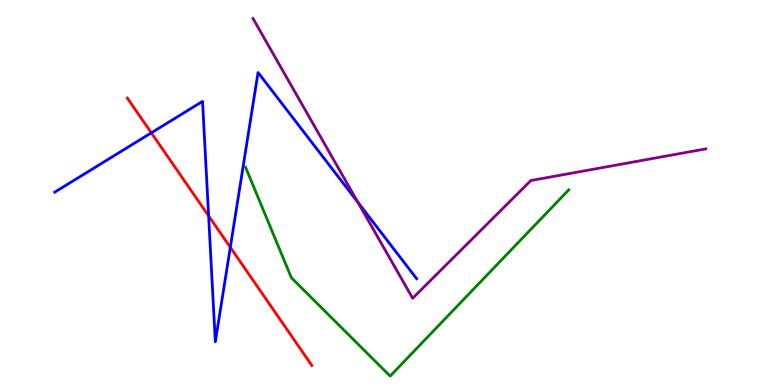[{'lines': ['blue', 'red'], 'intersections': [{'x': 1.95, 'y': 6.55}, {'x': 2.69, 'y': 4.39}, {'x': 2.97, 'y': 3.58}]}, {'lines': ['green', 'red'], 'intersections': []}, {'lines': ['purple', 'red'], 'intersections': []}, {'lines': ['blue', 'green'], 'intersections': []}, {'lines': ['blue', 'purple'], 'intersections': [{'x': 4.62, 'y': 4.74}]}, {'lines': ['green', 'purple'], 'intersections': []}]